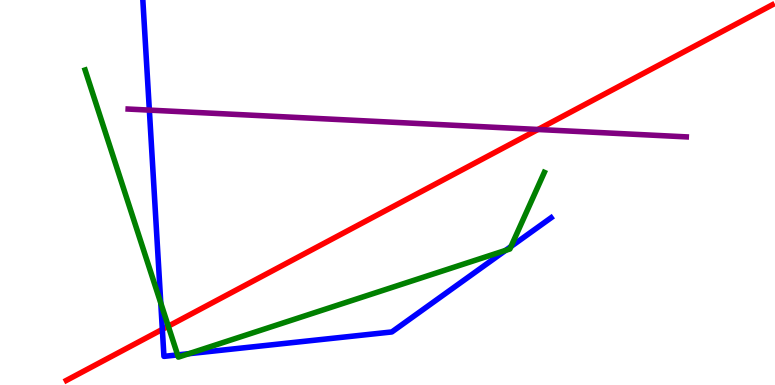[{'lines': ['blue', 'red'], 'intersections': [{'x': 2.09, 'y': 1.45}]}, {'lines': ['green', 'red'], 'intersections': [{'x': 2.17, 'y': 1.53}]}, {'lines': ['purple', 'red'], 'intersections': [{'x': 6.94, 'y': 6.64}]}, {'lines': ['blue', 'green'], 'intersections': [{'x': 2.07, 'y': 2.13}, {'x': 2.29, 'y': 0.782}, {'x': 2.44, 'y': 0.813}, {'x': 6.52, 'y': 3.5}, {'x': 6.59, 'y': 3.6}]}, {'lines': ['blue', 'purple'], 'intersections': [{'x': 1.93, 'y': 7.14}]}, {'lines': ['green', 'purple'], 'intersections': []}]